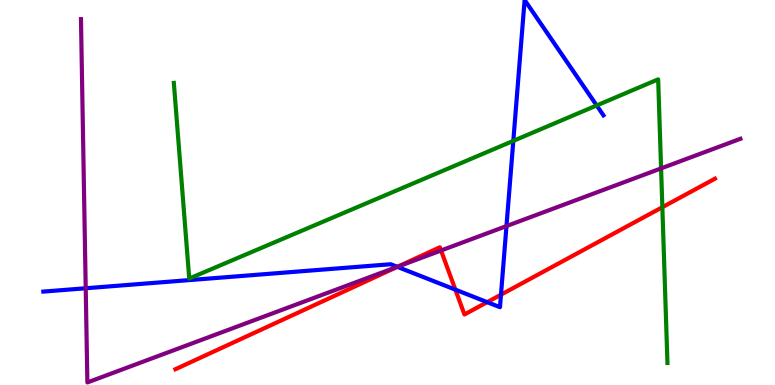[{'lines': ['blue', 'red'], 'intersections': [{'x': 5.13, 'y': 3.07}, {'x': 5.88, 'y': 2.48}, {'x': 6.29, 'y': 2.15}, {'x': 6.46, 'y': 2.35}]}, {'lines': ['green', 'red'], 'intersections': [{'x': 8.55, 'y': 4.62}]}, {'lines': ['purple', 'red'], 'intersections': [{'x': 5.14, 'y': 3.08}, {'x': 5.69, 'y': 3.49}]}, {'lines': ['blue', 'green'], 'intersections': [{'x': 6.62, 'y': 6.34}, {'x': 7.7, 'y': 7.26}]}, {'lines': ['blue', 'purple'], 'intersections': [{'x': 1.11, 'y': 2.51}, {'x': 5.13, 'y': 3.07}, {'x': 6.54, 'y': 4.13}]}, {'lines': ['green', 'purple'], 'intersections': [{'x': 8.53, 'y': 5.63}]}]